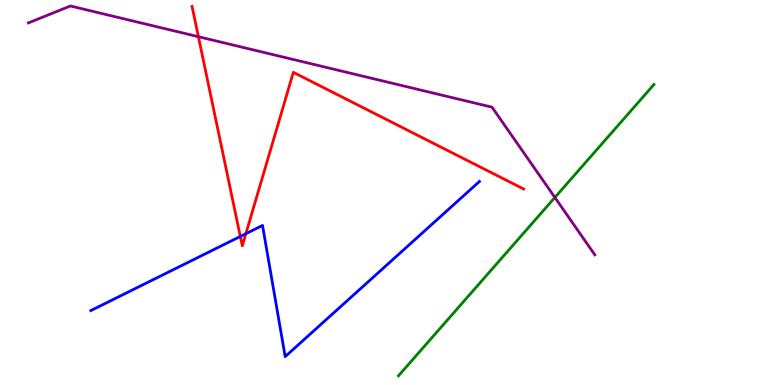[{'lines': ['blue', 'red'], 'intersections': [{'x': 3.1, 'y': 3.86}, {'x': 3.17, 'y': 3.93}]}, {'lines': ['green', 'red'], 'intersections': []}, {'lines': ['purple', 'red'], 'intersections': [{'x': 2.56, 'y': 9.05}]}, {'lines': ['blue', 'green'], 'intersections': []}, {'lines': ['blue', 'purple'], 'intersections': []}, {'lines': ['green', 'purple'], 'intersections': [{'x': 7.16, 'y': 4.87}]}]